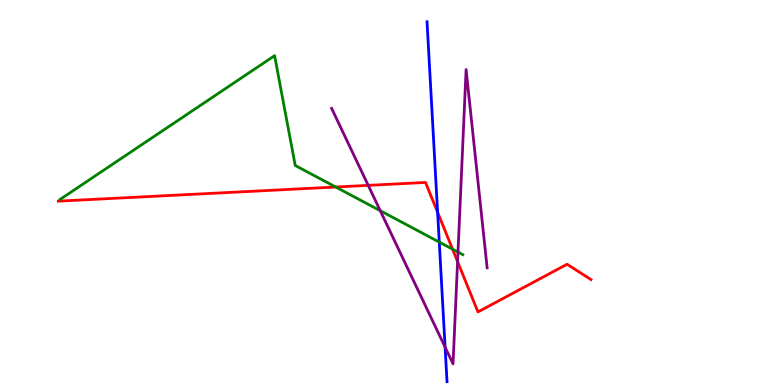[{'lines': ['blue', 'red'], 'intersections': [{'x': 5.65, 'y': 4.49}]}, {'lines': ['green', 'red'], 'intersections': [{'x': 4.33, 'y': 5.14}, {'x': 5.84, 'y': 3.53}]}, {'lines': ['purple', 'red'], 'intersections': [{'x': 4.75, 'y': 5.19}, {'x': 5.9, 'y': 3.21}]}, {'lines': ['blue', 'green'], 'intersections': [{'x': 5.67, 'y': 3.71}]}, {'lines': ['blue', 'purple'], 'intersections': [{'x': 5.74, 'y': 0.983}]}, {'lines': ['green', 'purple'], 'intersections': [{'x': 4.91, 'y': 4.53}, {'x': 5.91, 'y': 3.45}]}]